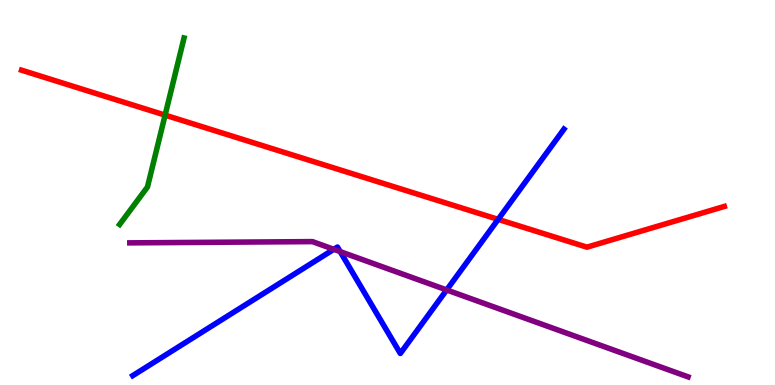[{'lines': ['blue', 'red'], 'intersections': [{'x': 6.43, 'y': 4.3}]}, {'lines': ['green', 'red'], 'intersections': [{'x': 2.13, 'y': 7.01}]}, {'lines': ['purple', 'red'], 'intersections': []}, {'lines': ['blue', 'green'], 'intersections': []}, {'lines': ['blue', 'purple'], 'intersections': [{'x': 4.31, 'y': 3.52}, {'x': 4.39, 'y': 3.46}, {'x': 5.76, 'y': 2.47}]}, {'lines': ['green', 'purple'], 'intersections': []}]